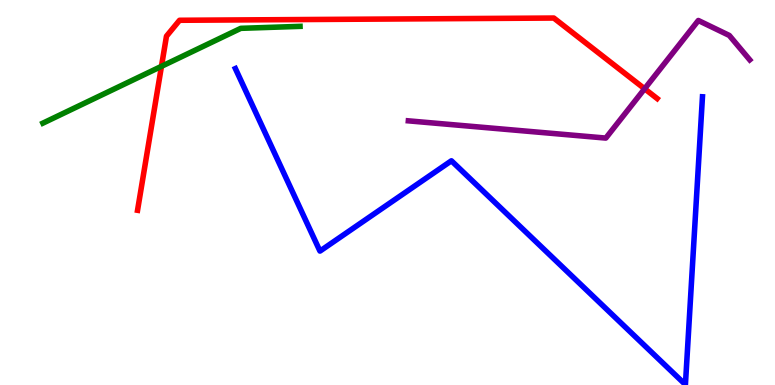[{'lines': ['blue', 'red'], 'intersections': []}, {'lines': ['green', 'red'], 'intersections': [{'x': 2.08, 'y': 8.28}]}, {'lines': ['purple', 'red'], 'intersections': [{'x': 8.32, 'y': 7.69}]}, {'lines': ['blue', 'green'], 'intersections': []}, {'lines': ['blue', 'purple'], 'intersections': []}, {'lines': ['green', 'purple'], 'intersections': []}]